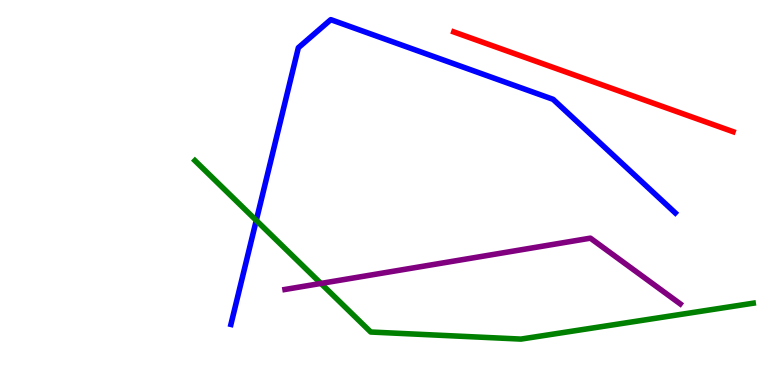[{'lines': ['blue', 'red'], 'intersections': []}, {'lines': ['green', 'red'], 'intersections': []}, {'lines': ['purple', 'red'], 'intersections': []}, {'lines': ['blue', 'green'], 'intersections': [{'x': 3.31, 'y': 4.27}]}, {'lines': ['blue', 'purple'], 'intersections': []}, {'lines': ['green', 'purple'], 'intersections': [{'x': 4.14, 'y': 2.64}]}]